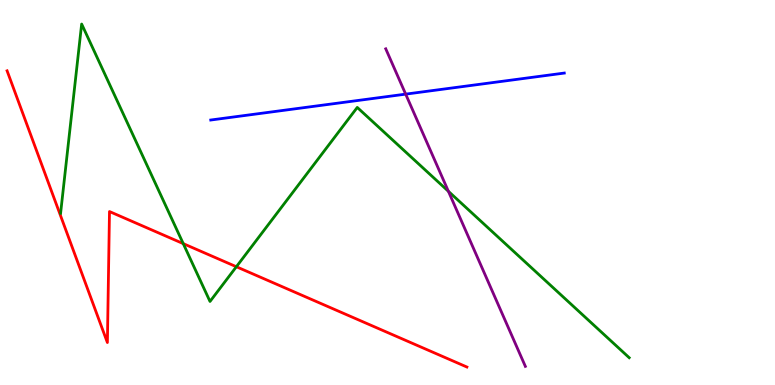[{'lines': ['blue', 'red'], 'intersections': []}, {'lines': ['green', 'red'], 'intersections': [{'x': 2.36, 'y': 3.67}, {'x': 3.05, 'y': 3.07}]}, {'lines': ['purple', 'red'], 'intersections': []}, {'lines': ['blue', 'green'], 'intersections': []}, {'lines': ['blue', 'purple'], 'intersections': [{'x': 5.23, 'y': 7.55}]}, {'lines': ['green', 'purple'], 'intersections': [{'x': 5.79, 'y': 5.03}]}]